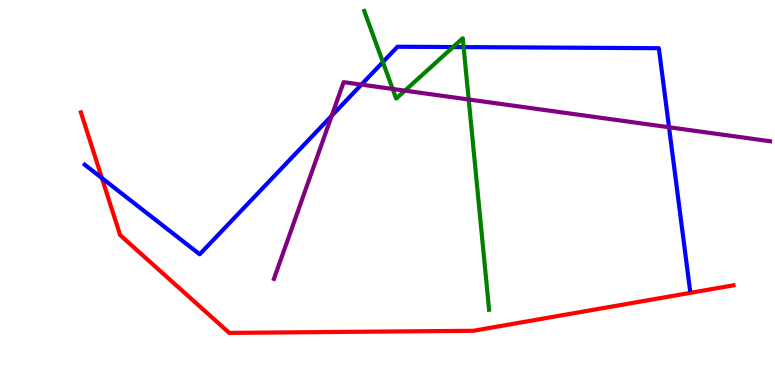[{'lines': ['blue', 'red'], 'intersections': [{'x': 1.31, 'y': 5.37}]}, {'lines': ['green', 'red'], 'intersections': []}, {'lines': ['purple', 'red'], 'intersections': []}, {'lines': ['blue', 'green'], 'intersections': [{'x': 4.94, 'y': 8.39}, {'x': 5.85, 'y': 8.78}, {'x': 5.98, 'y': 8.78}]}, {'lines': ['blue', 'purple'], 'intersections': [{'x': 4.28, 'y': 6.99}, {'x': 4.66, 'y': 7.8}, {'x': 8.63, 'y': 6.69}]}, {'lines': ['green', 'purple'], 'intersections': [{'x': 5.07, 'y': 7.69}, {'x': 5.22, 'y': 7.65}, {'x': 6.05, 'y': 7.42}]}]